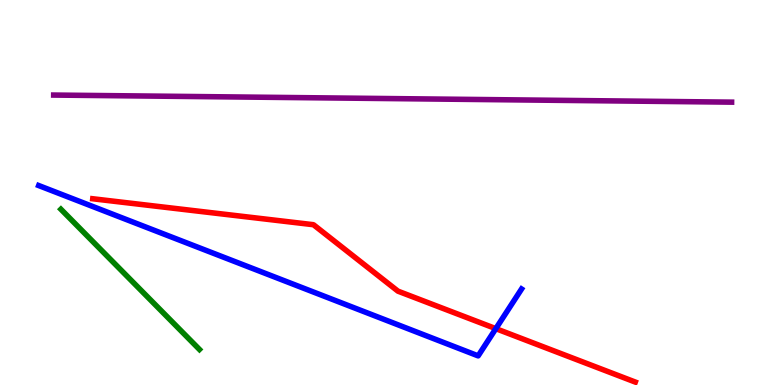[{'lines': ['blue', 'red'], 'intersections': [{'x': 6.4, 'y': 1.46}]}, {'lines': ['green', 'red'], 'intersections': []}, {'lines': ['purple', 'red'], 'intersections': []}, {'lines': ['blue', 'green'], 'intersections': []}, {'lines': ['blue', 'purple'], 'intersections': []}, {'lines': ['green', 'purple'], 'intersections': []}]